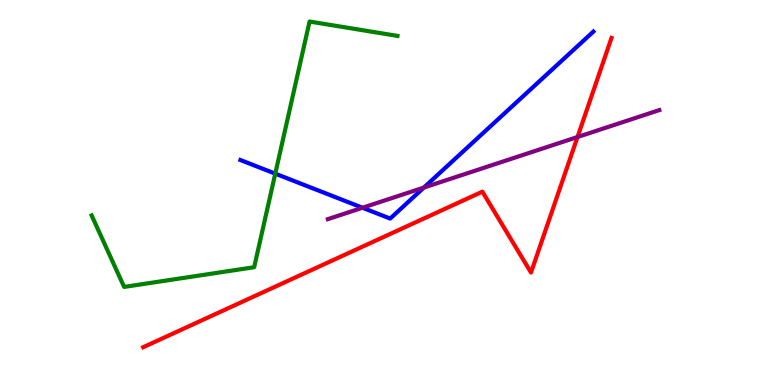[{'lines': ['blue', 'red'], 'intersections': []}, {'lines': ['green', 'red'], 'intersections': []}, {'lines': ['purple', 'red'], 'intersections': [{'x': 7.45, 'y': 6.44}]}, {'lines': ['blue', 'green'], 'intersections': [{'x': 3.55, 'y': 5.49}]}, {'lines': ['blue', 'purple'], 'intersections': [{'x': 4.68, 'y': 4.6}, {'x': 5.47, 'y': 5.13}]}, {'lines': ['green', 'purple'], 'intersections': []}]